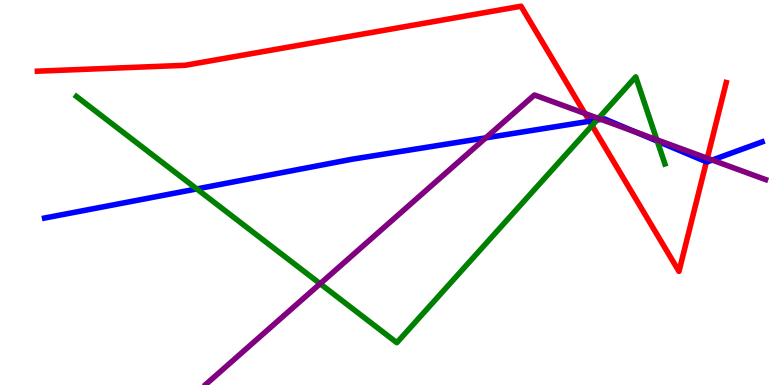[{'lines': ['blue', 'red'], 'intersections': [{'x': 7.61, 'y': 6.85}, {'x': 9.11, 'y': 5.8}]}, {'lines': ['green', 'red'], 'intersections': [{'x': 7.64, 'y': 6.74}]}, {'lines': ['purple', 'red'], 'intersections': [{'x': 7.55, 'y': 7.05}, {'x': 9.13, 'y': 5.89}]}, {'lines': ['blue', 'green'], 'intersections': [{'x': 2.54, 'y': 5.09}, {'x': 7.7, 'y': 6.88}, {'x': 8.48, 'y': 6.33}]}, {'lines': ['blue', 'purple'], 'intersections': [{'x': 6.27, 'y': 6.42}, {'x': 7.76, 'y': 6.9}, {'x': 8.2, 'y': 6.57}, {'x': 9.19, 'y': 5.84}]}, {'lines': ['green', 'purple'], 'intersections': [{'x': 4.13, 'y': 2.63}, {'x': 7.72, 'y': 6.92}, {'x': 8.47, 'y': 6.37}]}]